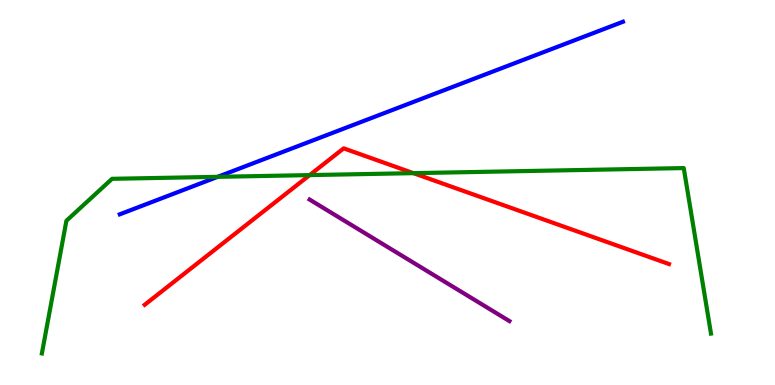[{'lines': ['blue', 'red'], 'intersections': []}, {'lines': ['green', 'red'], 'intersections': [{'x': 4.0, 'y': 5.45}, {'x': 5.33, 'y': 5.5}]}, {'lines': ['purple', 'red'], 'intersections': []}, {'lines': ['blue', 'green'], 'intersections': [{'x': 2.81, 'y': 5.41}]}, {'lines': ['blue', 'purple'], 'intersections': []}, {'lines': ['green', 'purple'], 'intersections': []}]